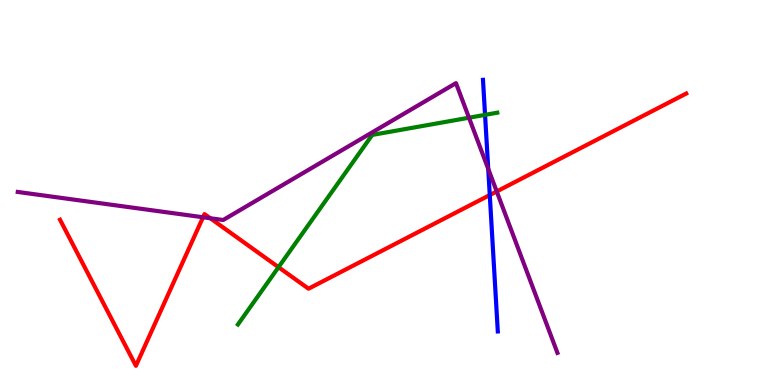[{'lines': ['blue', 'red'], 'intersections': [{'x': 6.32, 'y': 4.93}]}, {'lines': ['green', 'red'], 'intersections': [{'x': 3.59, 'y': 3.06}]}, {'lines': ['purple', 'red'], 'intersections': [{'x': 2.62, 'y': 4.36}, {'x': 2.71, 'y': 4.33}, {'x': 6.41, 'y': 5.03}]}, {'lines': ['blue', 'green'], 'intersections': [{'x': 6.26, 'y': 7.02}]}, {'lines': ['blue', 'purple'], 'intersections': [{'x': 6.3, 'y': 5.61}]}, {'lines': ['green', 'purple'], 'intersections': [{'x': 6.05, 'y': 6.94}]}]